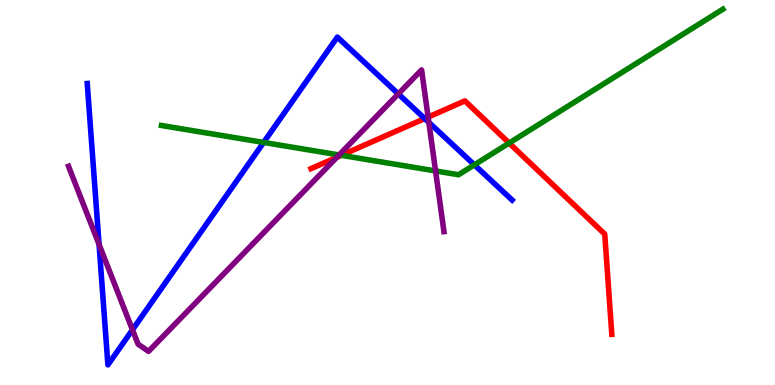[{'lines': ['blue', 'red'], 'intersections': [{'x': 5.48, 'y': 6.92}]}, {'lines': ['green', 'red'], 'intersections': [{'x': 4.4, 'y': 5.97}, {'x': 6.57, 'y': 6.28}]}, {'lines': ['purple', 'red'], 'intersections': [{'x': 4.35, 'y': 5.92}, {'x': 5.52, 'y': 6.96}]}, {'lines': ['blue', 'green'], 'intersections': [{'x': 3.4, 'y': 6.3}, {'x': 6.12, 'y': 5.72}]}, {'lines': ['blue', 'purple'], 'intersections': [{'x': 1.28, 'y': 3.65}, {'x': 1.71, 'y': 1.43}, {'x': 5.14, 'y': 7.56}, {'x': 5.53, 'y': 6.82}]}, {'lines': ['green', 'purple'], 'intersections': [{'x': 4.38, 'y': 5.98}, {'x': 5.62, 'y': 5.56}]}]